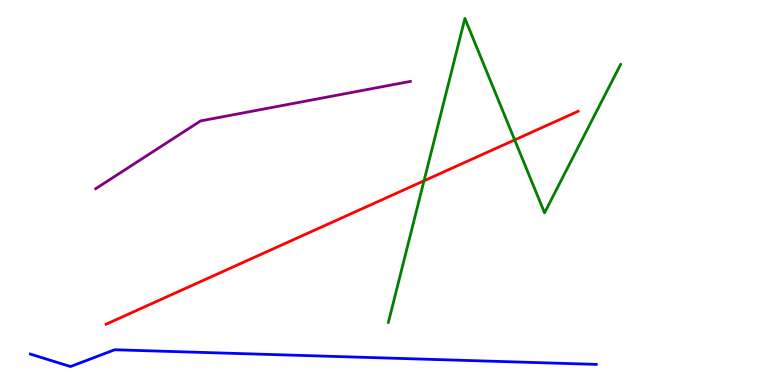[{'lines': ['blue', 'red'], 'intersections': []}, {'lines': ['green', 'red'], 'intersections': [{'x': 5.47, 'y': 5.3}, {'x': 6.64, 'y': 6.37}]}, {'lines': ['purple', 'red'], 'intersections': []}, {'lines': ['blue', 'green'], 'intersections': []}, {'lines': ['blue', 'purple'], 'intersections': []}, {'lines': ['green', 'purple'], 'intersections': []}]